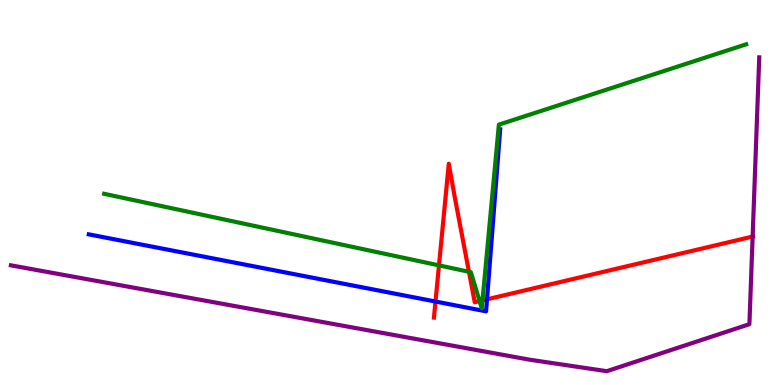[{'lines': ['blue', 'red'], 'intersections': [{'x': 5.62, 'y': 2.17}, {'x': 6.28, 'y': 2.23}]}, {'lines': ['green', 'red'], 'intersections': [{'x': 5.66, 'y': 3.11}, {'x': 6.05, 'y': 2.94}, {'x': 6.19, 'y': 2.18}, {'x': 6.23, 'y': 2.2}]}, {'lines': ['purple', 'red'], 'intersections': [{'x': 9.71, 'y': 3.86}]}, {'lines': ['blue', 'green'], 'intersections': []}, {'lines': ['blue', 'purple'], 'intersections': []}, {'lines': ['green', 'purple'], 'intersections': []}]